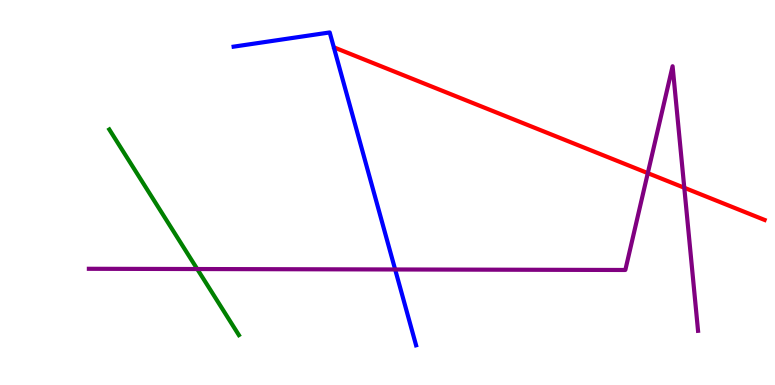[{'lines': ['blue', 'red'], 'intersections': []}, {'lines': ['green', 'red'], 'intersections': []}, {'lines': ['purple', 'red'], 'intersections': [{'x': 8.36, 'y': 5.5}, {'x': 8.83, 'y': 5.12}]}, {'lines': ['blue', 'green'], 'intersections': []}, {'lines': ['blue', 'purple'], 'intersections': [{'x': 5.1, 'y': 3.0}]}, {'lines': ['green', 'purple'], 'intersections': [{'x': 2.55, 'y': 3.01}]}]